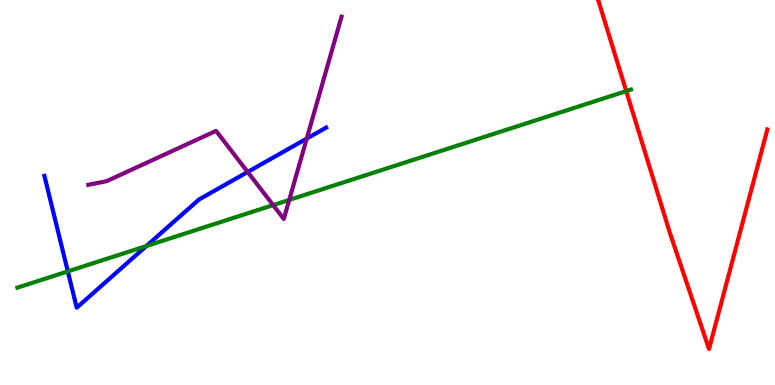[{'lines': ['blue', 'red'], 'intersections': []}, {'lines': ['green', 'red'], 'intersections': [{'x': 8.08, 'y': 7.63}]}, {'lines': ['purple', 'red'], 'intersections': []}, {'lines': ['blue', 'green'], 'intersections': [{'x': 0.875, 'y': 2.95}, {'x': 1.89, 'y': 3.61}]}, {'lines': ['blue', 'purple'], 'intersections': [{'x': 3.2, 'y': 5.53}, {'x': 3.96, 'y': 6.4}]}, {'lines': ['green', 'purple'], 'intersections': [{'x': 3.52, 'y': 4.67}, {'x': 3.73, 'y': 4.81}]}]